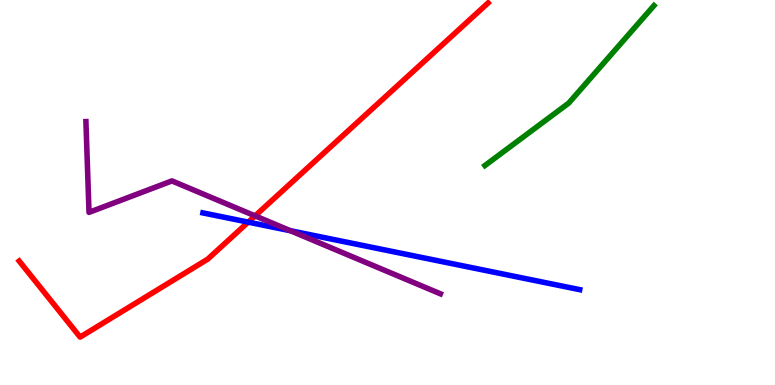[{'lines': ['blue', 'red'], 'intersections': [{'x': 3.2, 'y': 4.23}]}, {'lines': ['green', 'red'], 'intersections': []}, {'lines': ['purple', 'red'], 'intersections': [{'x': 3.29, 'y': 4.39}]}, {'lines': ['blue', 'green'], 'intersections': []}, {'lines': ['blue', 'purple'], 'intersections': [{'x': 3.75, 'y': 4.01}]}, {'lines': ['green', 'purple'], 'intersections': []}]